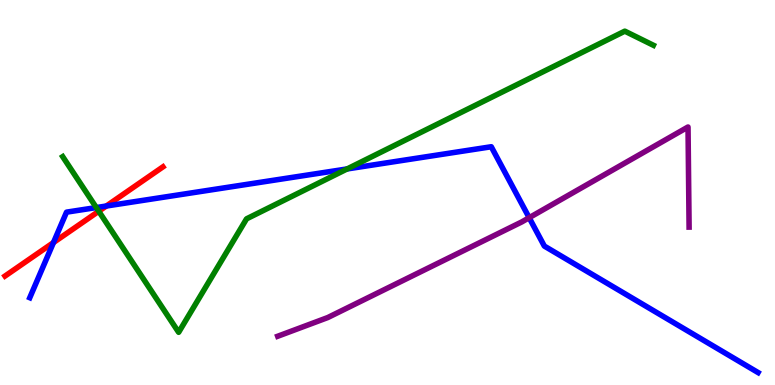[{'lines': ['blue', 'red'], 'intersections': [{'x': 0.69, 'y': 3.7}, {'x': 1.37, 'y': 4.65}]}, {'lines': ['green', 'red'], 'intersections': [{'x': 1.27, 'y': 4.51}]}, {'lines': ['purple', 'red'], 'intersections': []}, {'lines': ['blue', 'green'], 'intersections': [{'x': 1.24, 'y': 4.61}, {'x': 4.48, 'y': 5.61}]}, {'lines': ['blue', 'purple'], 'intersections': [{'x': 6.83, 'y': 4.35}]}, {'lines': ['green', 'purple'], 'intersections': []}]